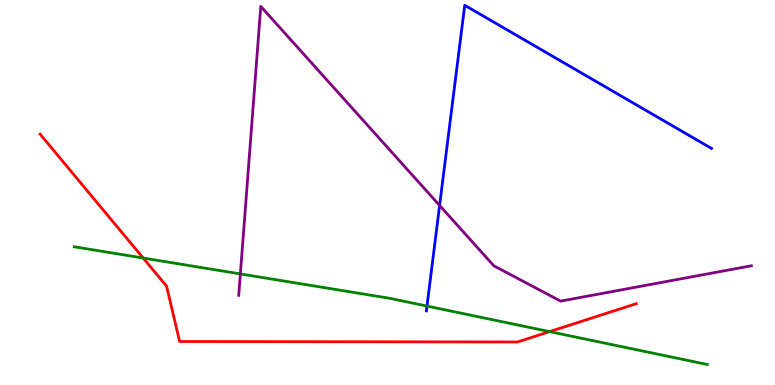[{'lines': ['blue', 'red'], 'intersections': []}, {'lines': ['green', 'red'], 'intersections': [{'x': 1.85, 'y': 3.3}, {'x': 7.09, 'y': 1.39}]}, {'lines': ['purple', 'red'], 'intersections': []}, {'lines': ['blue', 'green'], 'intersections': [{'x': 5.51, 'y': 2.05}]}, {'lines': ['blue', 'purple'], 'intersections': [{'x': 5.67, 'y': 4.66}]}, {'lines': ['green', 'purple'], 'intersections': [{'x': 3.1, 'y': 2.89}]}]